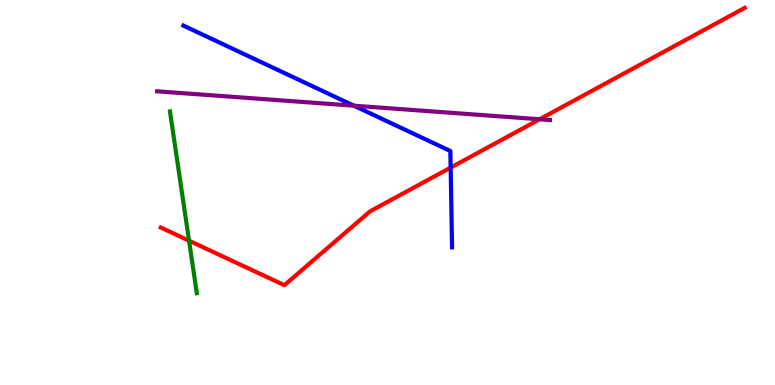[{'lines': ['blue', 'red'], 'intersections': [{'x': 5.81, 'y': 5.65}]}, {'lines': ['green', 'red'], 'intersections': [{'x': 2.44, 'y': 3.75}]}, {'lines': ['purple', 'red'], 'intersections': [{'x': 6.96, 'y': 6.9}]}, {'lines': ['blue', 'green'], 'intersections': []}, {'lines': ['blue', 'purple'], 'intersections': [{'x': 4.57, 'y': 7.25}]}, {'lines': ['green', 'purple'], 'intersections': []}]